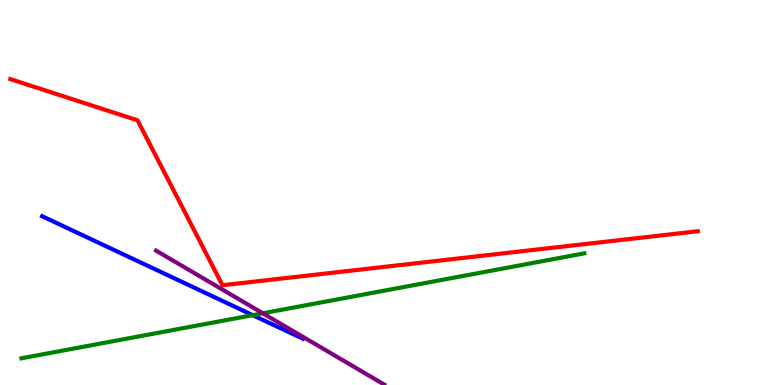[{'lines': ['blue', 'red'], 'intersections': []}, {'lines': ['green', 'red'], 'intersections': []}, {'lines': ['purple', 'red'], 'intersections': []}, {'lines': ['blue', 'green'], 'intersections': [{'x': 3.26, 'y': 1.81}]}, {'lines': ['blue', 'purple'], 'intersections': []}, {'lines': ['green', 'purple'], 'intersections': [{'x': 3.39, 'y': 1.86}]}]